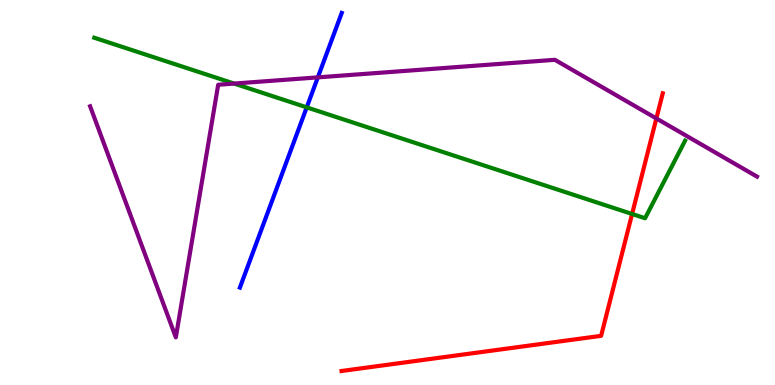[{'lines': ['blue', 'red'], 'intersections': []}, {'lines': ['green', 'red'], 'intersections': [{'x': 8.16, 'y': 4.44}]}, {'lines': ['purple', 'red'], 'intersections': [{'x': 8.47, 'y': 6.92}]}, {'lines': ['blue', 'green'], 'intersections': [{'x': 3.96, 'y': 7.21}]}, {'lines': ['blue', 'purple'], 'intersections': [{'x': 4.1, 'y': 7.99}]}, {'lines': ['green', 'purple'], 'intersections': [{'x': 3.02, 'y': 7.83}]}]